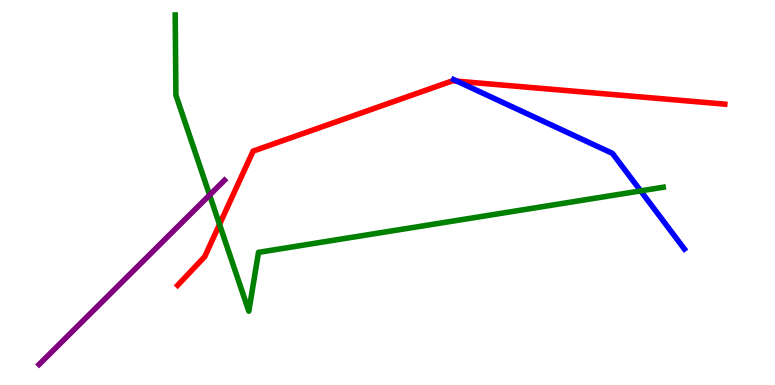[{'lines': ['blue', 'red'], 'intersections': [{'x': 5.9, 'y': 7.89}]}, {'lines': ['green', 'red'], 'intersections': [{'x': 2.83, 'y': 4.17}]}, {'lines': ['purple', 'red'], 'intersections': []}, {'lines': ['blue', 'green'], 'intersections': [{'x': 8.27, 'y': 5.04}]}, {'lines': ['blue', 'purple'], 'intersections': []}, {'lines': ['green', 'purple'], 'intersections': [{'x': 2.7, 'y': 4.93}]}]